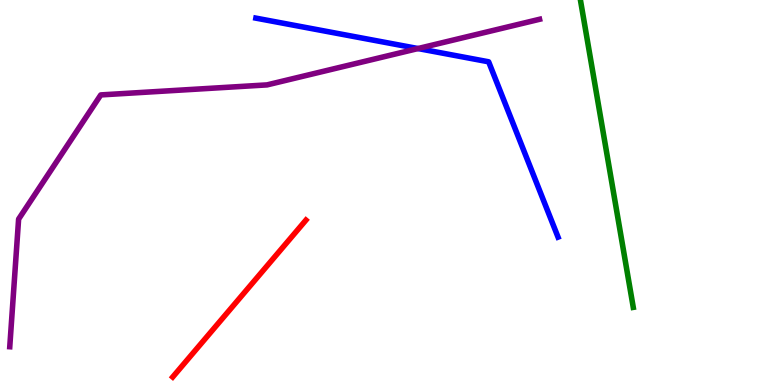[{'lines': ['blue', 'red'], 'intersections': []}, {'lines': ['green', 'red'], 'intersections': []}, {'lines': ['purple', 'red'], 'intersections': []}, {'lines': ['blue', 'green'], 'intersections': []}, {'lines': ['blue', 'purple'], 'intersections': [{'x': 5.39, 'y': 8.74}]}, {'lines': ['green', 'purple'], 'intersections': []}]